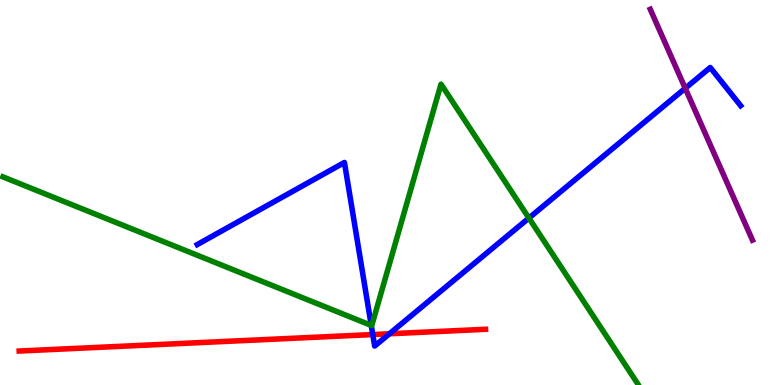[{'lines': ['blue', 'red'], 'intersections': [{'x': 4.81, 'y': 1.31}, {'x': 5.03, 'y': 1.33}]}, {'lines': ['green', 'red'], 'intersections': []}, {'lines': ['purple', 'red'], 'intersections': []}, {'lines': ['blue', 'green'], 'intersections': [{'x': 4.79, 'y': 1.55}, {'x': 6.82, 'y': 4.34}]}, {'lines': ['blue', 'purple'], 'intersections': [{'x': 8.84, 'y': 7.71}]}, {'lines': ['green', 'purple'], 'intersections': []}]